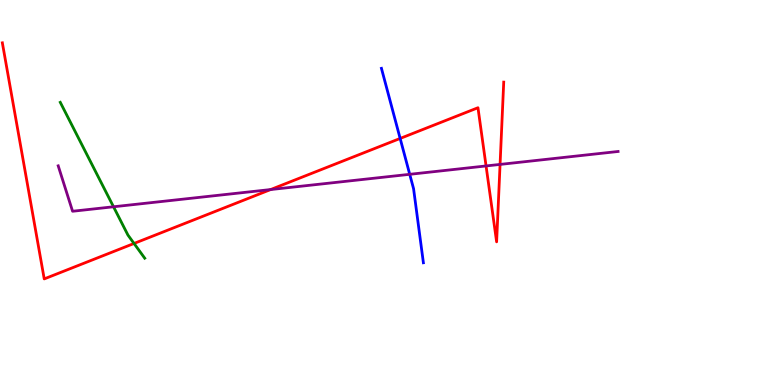[{'lines': ['blue', 'red'], 'intersections': [{'x': 5.16, 'y': 6.4}]}, {'lines': ['green', 'red'], 'intersections': [{'x': 1.73, 'y': 3.68}]}, {'lines': ['purple', 'red'], 'intersections': [{'x': 3.49, 'y': 5.08}, {'x': 6.27, 'y': 5.69}, {'x': 6.45, 'y': 5.73}]}, {'lines': ['blue', 'green'], 'intersections': []}, {'lines': ['blue', 'purple'], 'intersections': [{'x': 5.29, 'y': 5.47}]}, {'lines': ['green', 'purple'], 'intersections': [{'x': 1.46, 'y': 4.63}]}]